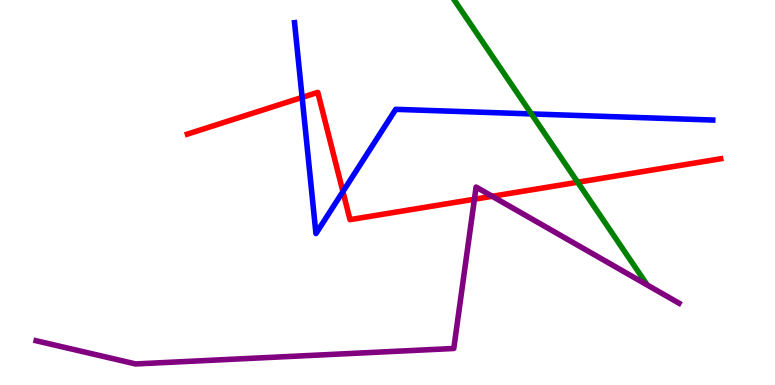[{'lines': ['blue', 'red'], 'intersections': [{'x': 3.9, 'y': 7.47}, {'x': 4.42, 'y': 5.02}]}, {'lines': ['green', 'red'], 'intersections': [{'x': 7.45, 'y': 5.27}]}, {'lines': ['purple', 'red'], 'intersections': [{'x': 6.12, 'y': 4.83}, {'x': 6.35, 'y': 4.9}]}, {'lines': ['blue', 'green'], 'intersections': [{'x': 6.86, 'y': 7.04}]}, {'lines': ['blue', 'purple'], 'intersections': []}, {'lines': ['green', 'purple'], 'intersections': []}]